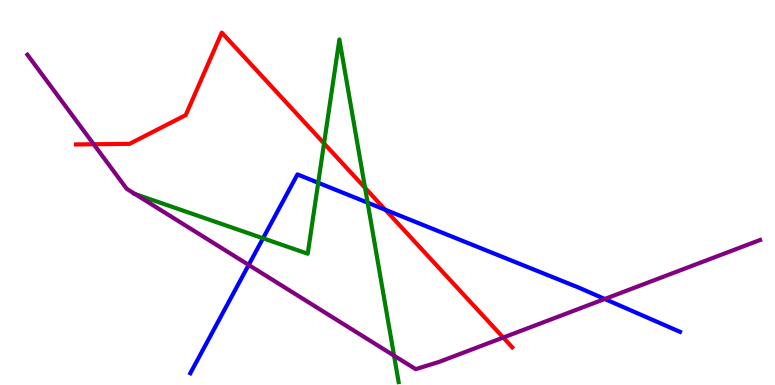[{'lines': ['blue', 'red'], 'intersections': [{'x': 4.97, 'y': 4.55}]}, {'lines': ['green', 'red'], 'intersections': [{'x': 4.18, 'y': 6.28}, {'x': 4.71, 'y': 5.12}]}, {'lines': ['purple', 'red'], 'intersections': [{'x': 1.21, 'y': 6.25}, {'x': 6.49, 'y': 1.23}]}, {'lines': ['blue', 'green'], 'intersections': [{'x': 3.39, 'y': 3.81}, {'x': 4.11, 'y': 5.25}, {'x': 4.74, 'y': 4.74}]}, {'lines': ['blue', 'purple'], 'intersections': [{'x': 3.21, 'y': 3.12}, {'x': 7.8, 'y': 2.23}]}, {'lines': ['green', 'purple'], 'intersections': [{'x': 1.74, 'y': 4.96}, {'x': 5.08, 'y': 0.762}]}]